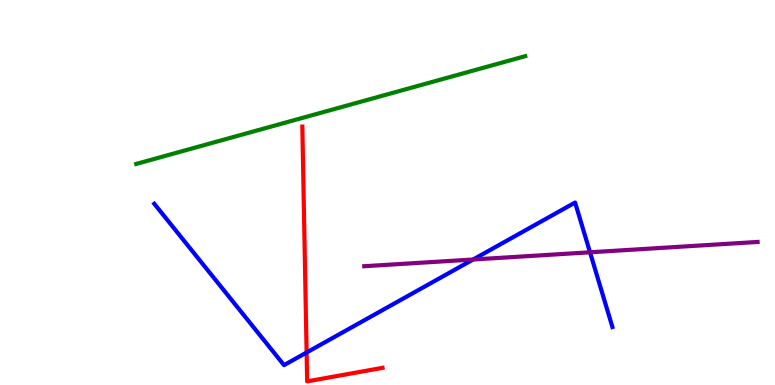[{'lines': ['blue', 'red'], 'intersections': [{'x': 3.96, 'y': 0.844}]}, {'lines': ['green', 'red'], 'intersections': []}, {'lines': ['purple', 'red'], 'intersections': []}, {'lines': ['blue', 'green'], 'intersections': []}, {'lines': ['blue', 'purple'], 'intersections': [{'x': 6.1, 'y': 3.26}, {'x': 7.61, 'y': 3.45}]}, {'lines': ['green', 'purple'], 'intersections': []}]